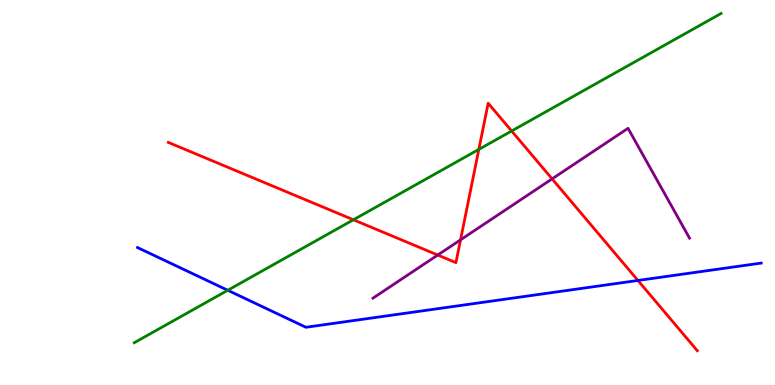[{'lines': ['blue', 'red'], 'intersections': [{'x': 8.23, 'y': 2.72}]}, {'lines': ['green', 'red'], 'intersections': [{'x': 4.56, 'y': 4.29}, {'x': 6.18, 'y': 6.12}, {'x': 6.6, 'y': 6.6}]}, {'lines': ['purple', 'red'], 'intersections': [{'x': 5.65, 'y': 3.38}, {'x': 5.94, 'y': 3.77}, {'x': 7.12, 'y': 5.35}]}, {'lines': ['blue', 'green'], 'intersections': [{'x': 2.94, 'y': 2.46}]}, {'lines': ['blue', 'purple'], 'intersections': []}, {'lines': ['green', 'purple'], 'intersections': []}]